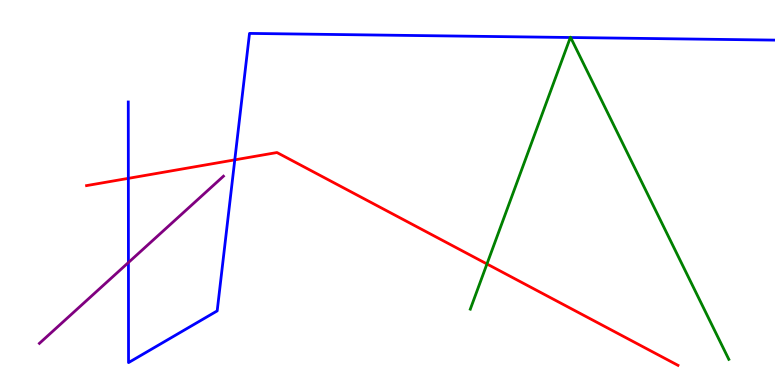[{'lines': ['blue', 'red'], 'intersections': [{'x': 1.66, 'y': 5.37}, {'x': 3.03, 'y': 5.85}]}, {'lines': ['green', 'red'], 'intersections': [{'x': 6.28, 'y': 3.14}]}, {'lines': ['purple', 'red'], 'intersections': []}, {'lines': ['blue', 'green'], 'intersections': [{'x': 7.36, 'y': 9.03}, {'x': 7.36, 'y': 9.03}]}, {'lines': ['blue', 'purple'], 'intersections': [{'x': 1.66, 'y': 3.18}]}, {'lines': ['green', 'purple'], 'intersections': []}]